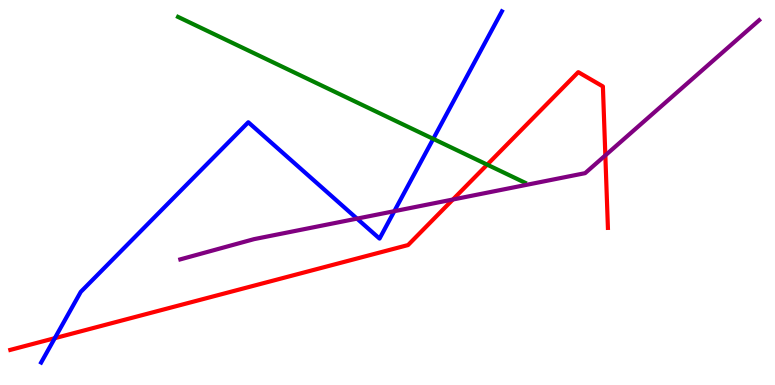[{'lines': ['blue', 'red'], 'intersections': [{'x': 0.707, 'y': 1.22}]}, {'lines': ['green', 'red'], 'intersections': [{'x': 6.29, 'y': 5.72}]}, {'lines': ['purple', 'red'], 'intersections': [{'x': 5.84, 'y': 4.82}, {'x': 7.81, 'y': 5.96}]}, {'lines': ['blue', 'green'], 'intersections': [{'x': 5.59, 'y': 6.39}]}, {'lines': ['blue', 'purple'], 'intersections': [{'x': 4.61, 'y': 4.32}, {'x': 5.09, 'y': 4.51}]}, {'lines': ['green', 'purple'], 'intersections': []}]